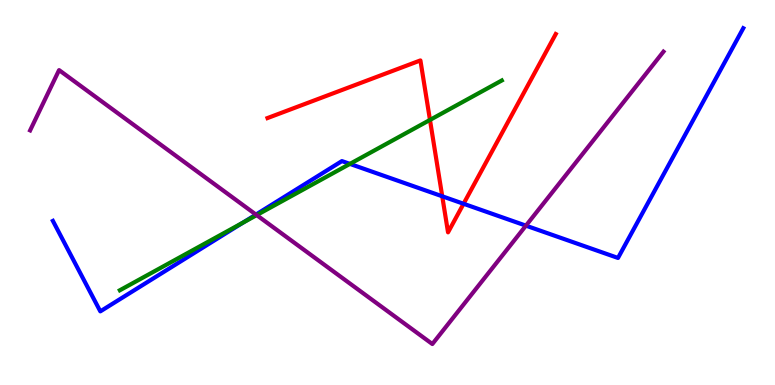[{'lines': ['blue', 'red'], 'intersections': [{'x': 5.71, 'y': 4.9}, {'x': 5.98, 'y': 4.71}]}, {'lines': ['green', 'red'], 'intersections': [{'x': 5.55, 'y': 6.89}]}, {'lines': ['purple', 'red'], 'intersections': []}, {'lines': ['blue', 'green'], 'intersections': [{'x': 3.13, 'y': 4.22}, {'x': 4.52, 'y': 5.74}]}, {'lines': ['blue', 'purple'], 'intersections': [{'x': 3.3, 'y': 4.43}, {'x': 6.79, 'y': 4.14}]}, {'lines': ['green', 'purple'], 'intersections': [{'x': 3.31, 'y': 4.41}]}]